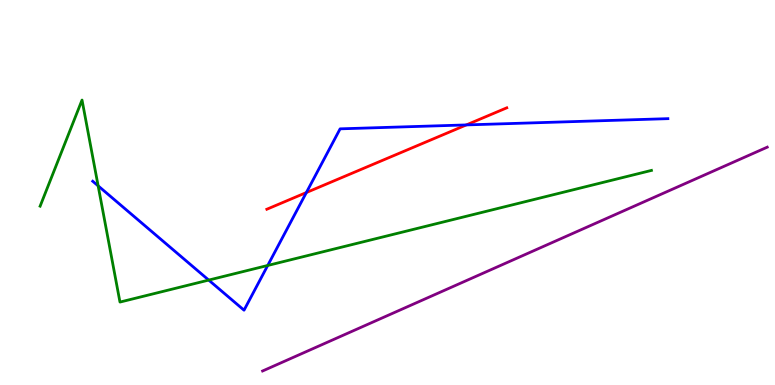[{'lines': ['blue', 'red'], 'intersections': [{'x': 3.95, 'y': 5.0}, {'x': 6.02, 'y': 6.76}]}, {'lines': ['green', 'red'], 'intersections': []}, {'lines': ['purple', 'red'], 'intersections': []}, {'lines': ['blue', 'green'], 'intersections': [{'x': 1.27, 'y': 5.17}, {'x': 2.69, 'y': 2.72}, {'x': 3.45, 'y': 3.1}]}, {'lines': ['blue', 'purple'], 'intersections': []}, {'lines': ['green', 'purple'], 'intersections': []}]